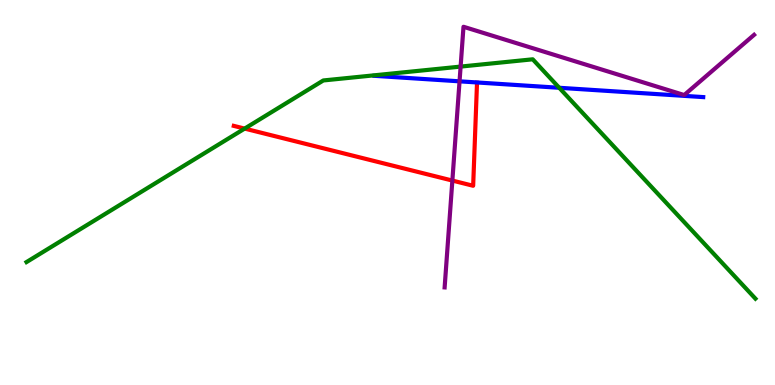[{'lines': ['blue', 'red'], 'intersections': []}, {'lines': ['green', 'red'], 'intersections': [{'x': 3.16, 'y': 6.66}]}, {'lines': ['purple', 'red'], 'intersections': [{'x': 5.84, 'y': 5.31}]}, {'lines': ['blue', 'green'], 'intersections': [{'x': 7.22, 'y': 7.72}]}, {'lines': ['blue', 'purple'], 'intersections': [{'x': 5.93, 'y': 7.89}]}, {'lines': ['green', 'purple'], 'intersections': [{'x': 5.94, 'y': 8.27}]}]